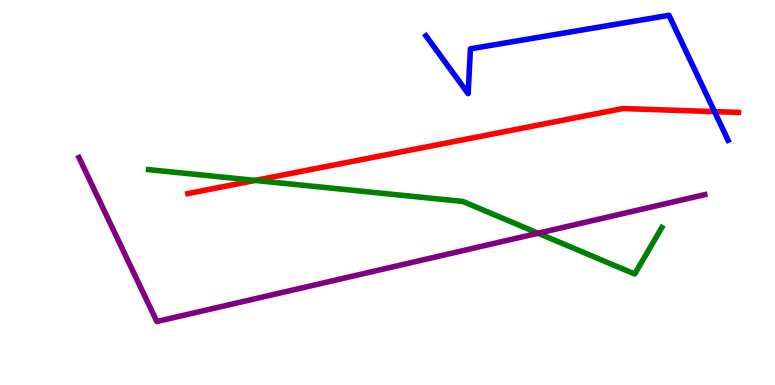[{'lines': ['blue', 'red'], 'intersections': [{'x': 9.22, 'y': 7.1}]}, {'lines': ['green', 'red'], 'intersections': [{'x': 3.29, 'y': 5.31}]}, {'lines': ['purple', 'red'], 'intersections': []}, {'lines': ['blue', 'green'], 'intersections': []}, {'lines': ['blue', 'purple'], 'intersections': []}, {'lines': ['green', 'purple'], 'intersections': [{'x': 6.94, 'y': 3.94}]}]